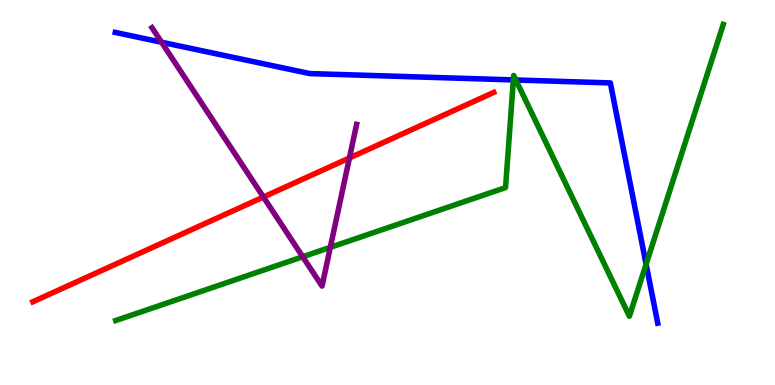[{'lines': ['blue', 'red'], 'intersections': []}, {'lines': ['green', 'red'], 'intersections': []}, {'lines': ['purple', 'red'], 'intersections': [{'x': 3.4, 'y': 4.88}, {'x': 4.51, 'y': 5.9}]}, {'lines': ['blue', 'green'], 'intersections': [{'x': 6.62, 'y': 7.92}, {'x': 6.66, 'y': 7.92}, {'x': 8.34, 'y': 3.14}]}, {'lines': ['blue', 'purple'], 'intersections': [{'x': 2.08, 'y': 8.9}]}, {'lines': ['green', 'purple'], 'intersections': [{'x': 3.91, 'y': 3.33}, {'x': 4.26, 'y': 3.58}]}]